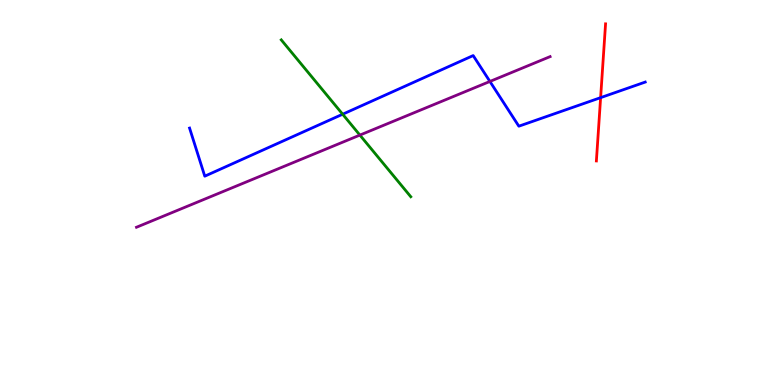[{'lines': ['blue', 'red'], 'intersections': [{'x': 7.75, 'y': 7.46}]}, {'lines': ['green', 'red'], 'intersections': []}, {'lines': ['purple', 'red'], 'intersections': []}, {'lines': ['blue', 'green'], 'intersections': [{'x': 4.42, 'y': 7.03}]}, {'lines': ['blue', 'purple'], 'intersections': [{'x': 6.32, 'y': 7.88}]}, {'lines': ['green', 'purple'], 'intersections': [{'x': 4.64, 'y': 6.49}]}]